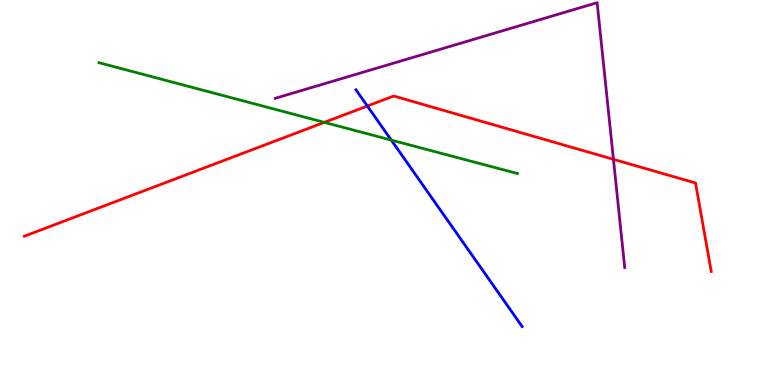[{'lines': ['blue', 'red'], 'intersections': [{'x': 4.74, 'y': 7.25}]}, {'lines': ['green', 'red'], 'intersections': [{'x': 4.18, 'y': 6.82}]}, {'lines': ['purple', 'red'], 'intersections': [{'x': 7.92, 'y': 5.86}]}, {'lines': ['blue', 'green'], 'intersections': [{'x': 5.05, 'y': 6.36}]}, {'lines': ['blue', 'purple'], 'intersections': []}, {'lines': ['green', 'purple'], 'intersections': []}]